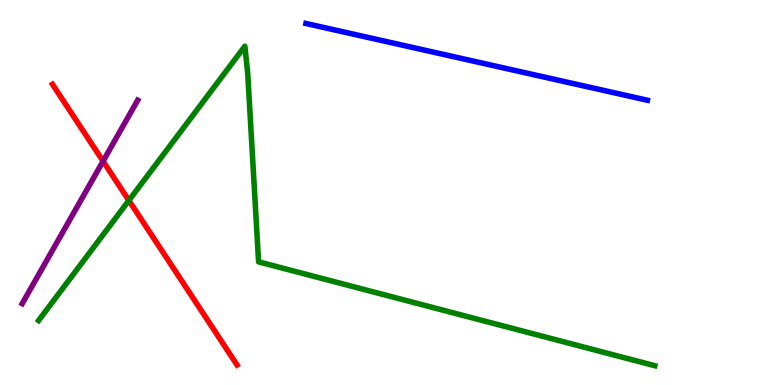[{'lines': ['blue', 'red'], 'intersections': []}, {'lines': ['green', 'red'], 'intersections': [{'x': 1.66, 'y': 4.79}]}, {'lines': ['purple', 'red'], 'intersections': [{'x': 1.33, 'y': 5.81}]}, {'lines': ['blue', 'green'], 'intersections': []}, {'lines': ['blue', 'purple'], 'intersections': []}, {'lines': ['green', 'purple'], 'intersections': []}]